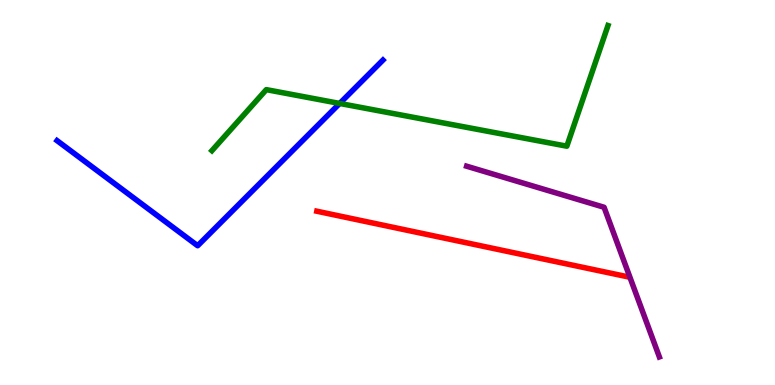[{'lines': ['blue', 'red'], 'intersections': []}, {'lines': ['green', 'red'], 'intersections': []}, {'lines': ['purple', 'red'], 'intersections': []}, {'lines': ['blue', 'green'], 'intersections': [{'x': 4.38, 'y': 7.31}]}, {'lines': ['blue', 'purple'], 'intersections': []}, {'lines': ['green', 'purple'], 'intersections': []}]